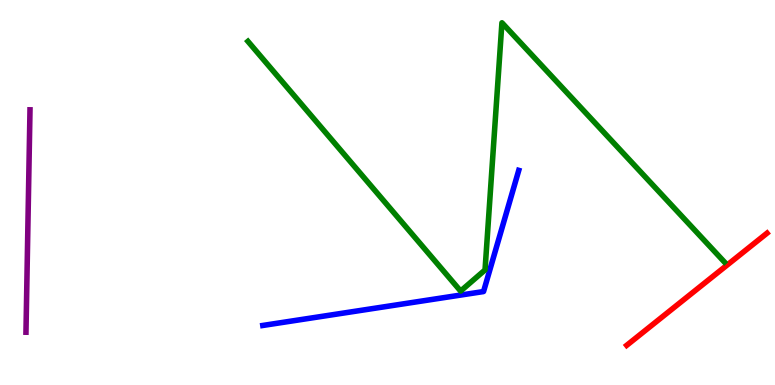[{'lines': ['blue', 'red'], 'intersections': []}, {'lines': ['green', 'red'], 'intersections': []}, {'lines': ['purple', 'red'], 'intersections': []}, {'lines': ['blue', 'green'], 'intersections': []}, {'lines': ['blue', 'purple'], 'intersections': []}, {'lines': ['green', 'purple'], 'intersections': []}]